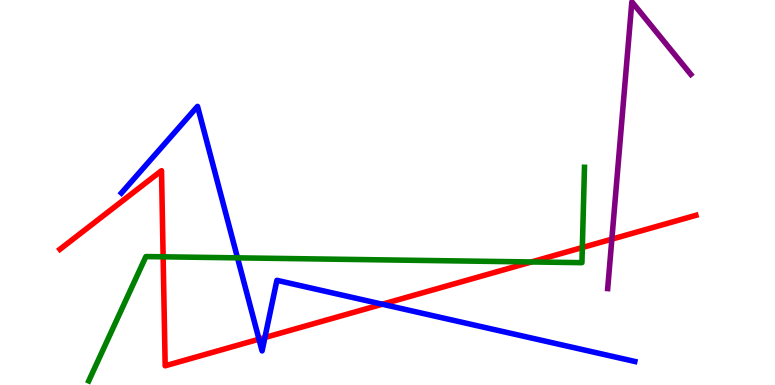[{'lines': ['blue', 'red'], 'intersections': [{'x': 3.34, 'y': 1.19}, {'x': 3.42, 'y': 1.23}, {'x': 4.93, 'y': 2.1}]}, {'lines': ['green', 'red'], 'intersections': [{'x': 2.1, 'y': 3.33}, {'x': 6.86, 'y': 3.2}, {'x': 7.51, 'y': 3.57}]}, {'lines': ['purple', 'red'], 'intersections': [{'x': 7.89, 'y': 3.79}]}, {'lines': ['blue', 'green'], 'intersections': [{'x': 3.06, 'y': 3.3}]}, {'lines': ['blue', 'purple'], 'intersections': []}, {'lines': ['green', 'purple'], 'intersections': []}]